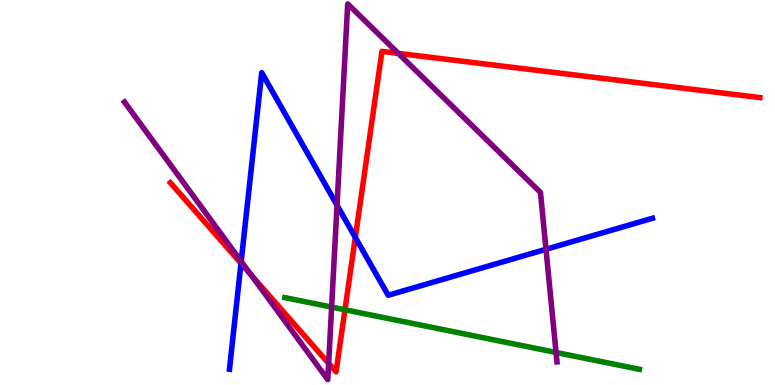[{'lines': ['blue', 'red'], 'intersections': [{'x': 3.11, 'y': 3.16}, {'x': 4.58, 'y': 3.83}]}, {'lines': ['green', 'red'], 'intersections': [{'x': 4.45, 'y': 1.95}]}, {'lines': ['purple', 'red'], 'intersections': [{'x': 3.24, 'y': 2.87}, {'x': 4.24, 'y': 0.561}, {'x': 5.14, 'y': 8.61}]}, {'lines': ['blue', 'green'], 'intersections': []}, {'lines': ['blue', 'purple'], 'intersections': [{'x': 3.11, 'y': 3.21}, {'x': 4.35, 'y': 4.67}, {'x': 7.05, 'y': 3.53}]}, {'lines': ['green', 'purple'], 'intersections': [{'x': 4.28, 'y': 2.02}, {'x': 7.17, 'y': 0.845}]}]